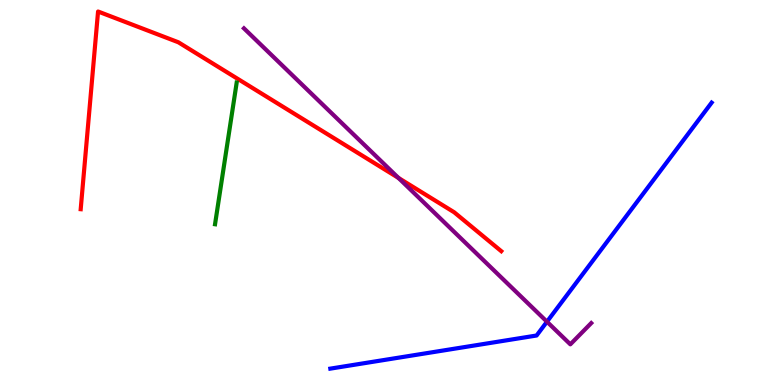[{'lines': ['blue', 'red'], 'intersections': []}, {'lines': ['green', 'red'], 'intersections': []}, {'lines': ['purple', 'red'], 'intersections': [{'x': 5.14, 'y': 5.38}]}, {'lines': ['blue', 'green'], 'intersections': []}, {'lines': ['blue', 'purple'], 'intersections': [{'x': 7.06, 'y': 1.64}]}, {'lines': ['green', 'purple'], 'intersections': []}]